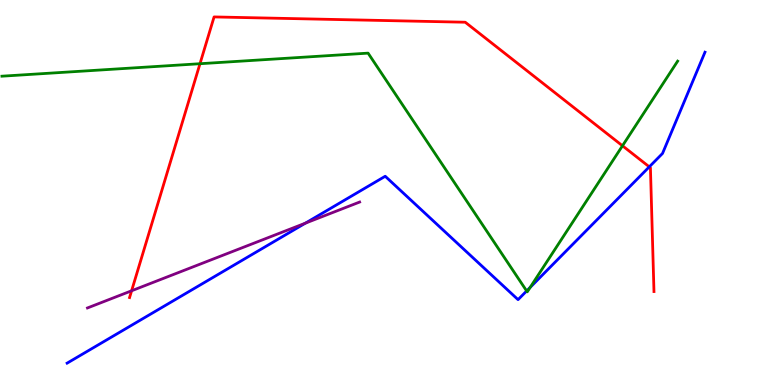[{'lines': ['blue', 'red'], 'intersections': [{'x': 8.38, 'y': 5.67}]}, {'lines': ['green', 'red'], 'intersections': [{'x': 2.58, 'y': 8.34}, {'x': 8.03, 'y': 6.21}]}, {'lines': ['purple', 'red'], 'intersections': [{'x': 1.7, 'y': 2.45}]}, {'lines': ['blue', 'green'], 'intersections': [{'x': 6.8, 'y': 2.44}, {'x': 6.84, 'y': 2.53}]}, {'lines': ['blue', 'purple'], 'intersections': [{'x': 3.94, 'y': 4.2}]}, {'lines': ['green', 'purple'], 'intersections': []}]